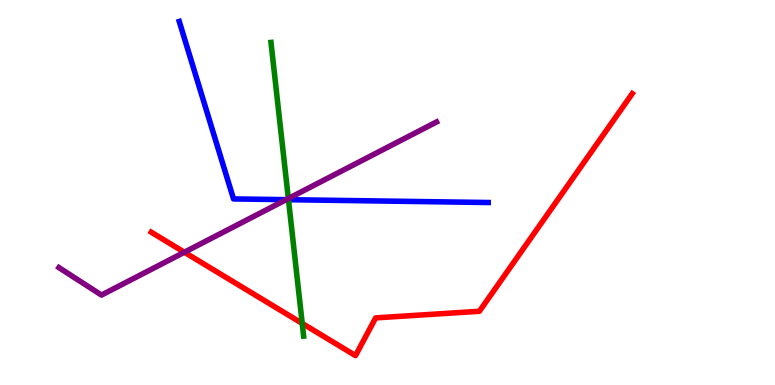[{'lines': ['blue', 'red'], 'intersections': []}, {'lines': ['green', 'red'], 'intersections': [{'x': 3.9, 'y': 1.6}]}, {'lines': ['purple', 'red'], 'intersections': [{'x': 2.38, 'y': 3.45}]}, {'lines': ['blue', 'green'], 'intersections': [{'x': 3.72, 'y': 4.81}]}, {'lines': ['blue', 'purple'], 'intersections': [{'x': 3.69, 'y': 4.81}]}, {'lines': ['green', 'purple'], 'intersections': [{'x': 3.72, 'y': 4.84}]}]